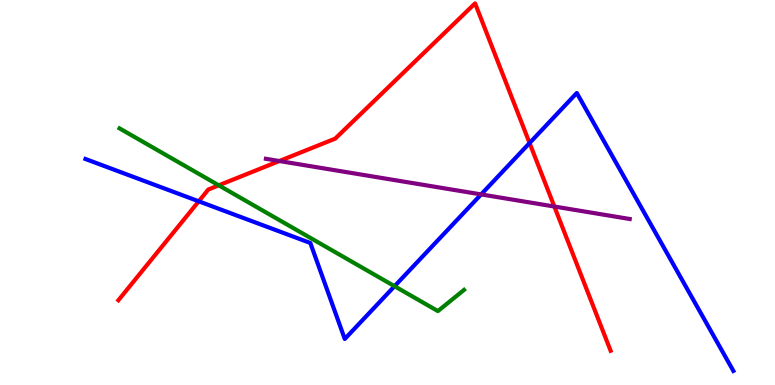[{'lines': ['blue', 'red'], 'intersections': [{'x': 2.56, 'y': 4.77}, {'x': 6.83, 'y': 6.28}]}, {'lines': ['green', 'red'], 'intersections': [{'x': 2.82, 'y': 5.19}]}, {'lines': ['purple', 'red'], 'intersections': [{'x': 3.6, 'y': 5.82}, {'x': 7.15, 'y': 4.64}]}, {'lines': ['blue', 'green'], 'intersections': [{'x': 5.09, 'y': 2.57}]}, {'lines': ['blue', 'purple'], 'intersections': [{'x': 6.21, 'y': 4.95}]}, {'lines': ['green', 'purple'], 'intersections': []}]